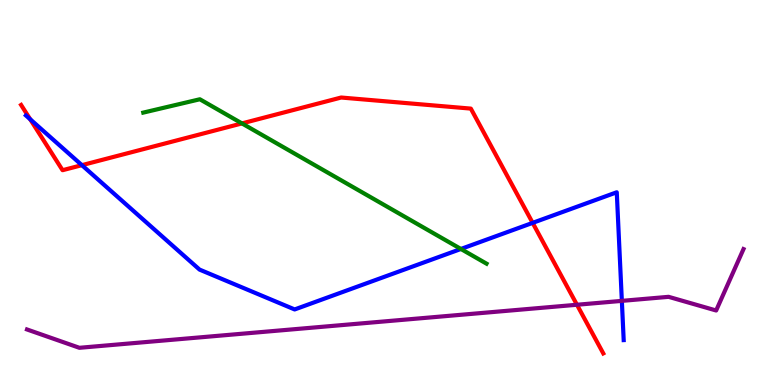[{'lines': ['blue', 'red'], 'intersections': [{'x': 0.39, 'y': 6.9}, {'x': 1.06, 'y': 5.71}, {'x': 6.87, 'y': 4.21}]}, {'lines': ['green', 'red'], 'intersections': [{'x': 3.12, 'y': 6.79}]}, {'lines': ['purple', 'red'], 'intersections': [{'x': 7.44, 'y': 2.08}]}, {'lines': ['blue', 'green'], 'intersections': [{'x': 5.95, 'y': 3.53}]}, {'lines': ['blue', 'purple'], 'intersections': [{'x': 8.02, 'y': 2.19}]}, {'lines': ['green', 'purple'], 'intersections': []}]